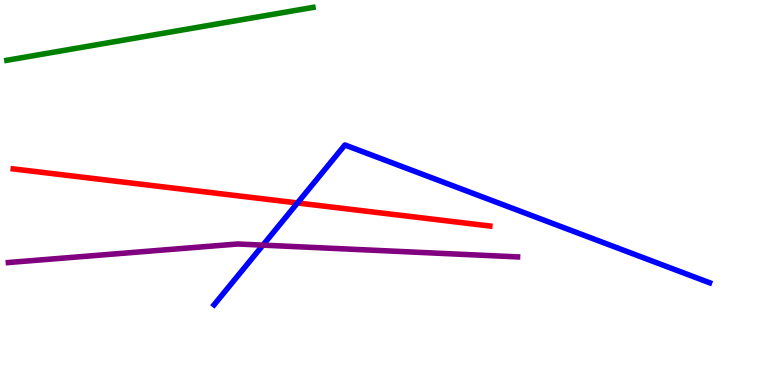[{'lines': ['blue', 'red'], 'intersections': [{'x': 3.84, 'y': 4.73}]}, {'lines': ['green', 'red'], 'intersections': []}, {'lines': ['purple', 'red'], 'intersections': []}, {'lines': ['blue', 'green'], 'intersections': []}, {'lines': ['blue', 'purple'], 'intersections': [{'x': 3.39, 'y': 3.63}]}, {'lines': ['green', 'purple'], 'intersections': []}]